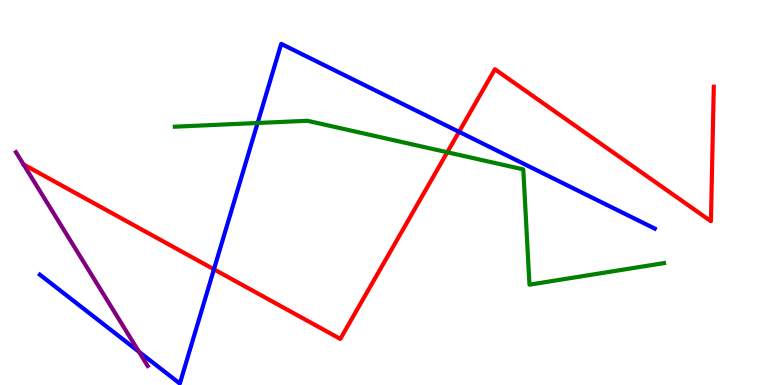[{'lines': ['blue', 'red'], 'intersections': [{'x': 2.76, 'y': 3.0}, {'x': 5.92, 'y': 6.58}]}, {'lines': ['green', 'red'], 'intersections': [{'x': 5.77, 'y': 6.04}]}, {'lines': ['purple', 'red'], 'intersections': []}, {'lines': ['blue', 'green'], 'intersections': [{'x': 3.32, 'y': 6.81}]}, {'lines': ['blue', 'purple'], 'intersections': [{'x': 1.79, 'y': 0.864}]}, {'lines': ['green', 'purple'], 'intersections': []}]